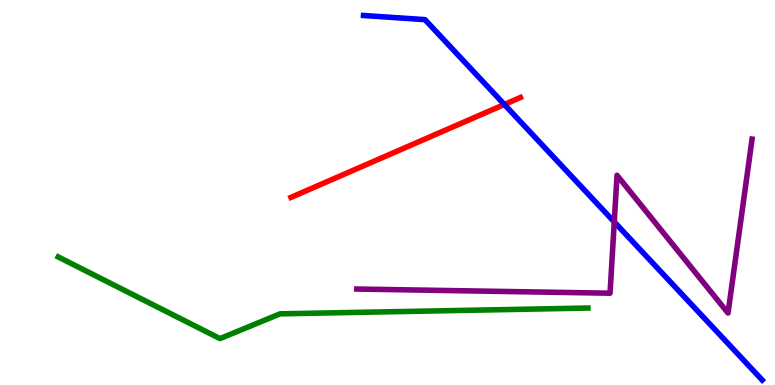[{'lines': ['blue', 'red'], 'intersections': [{'x': 6.51, 'y': 7.29}]}, {'lines': ['green', 'red'], 'intersections': []}, {'lines': ['purple', 'red'], 'intersections': []}, {'lines': ['blue', 'green'], 'intersections': []}, {'lines': ['blue', 'purple'], 'intersections': [{'x': 7.93, 'y': 4.24}]}, {'lines': ['green', 'purple'], 'intersections': []}]